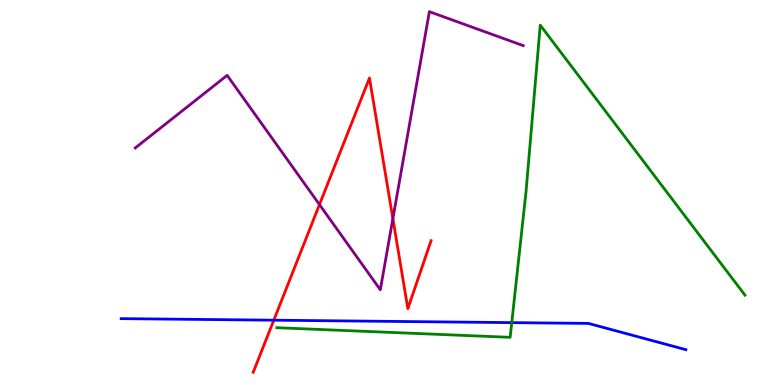[{'lines': ['blue', 'red'], 'intersections': [{'x': 3.53, 'y': 1.68}]}, {'lines': ['green', 'red'], 'intersections': []}, {'lines': ['purple', 'red'], 'intersections': [{'x': 4.12, 'y': 4.69}, {'x': 5.07, 'y': 4.32}]}, {'lines': ['blue', 'green'], 'intersections': [{'x': 6.6, 'y': 1.62}]}, {'lines': ['blue', 'purple'], 'intersections': []}, {'lines': ['green', 'purple'], 'intersections': []}]